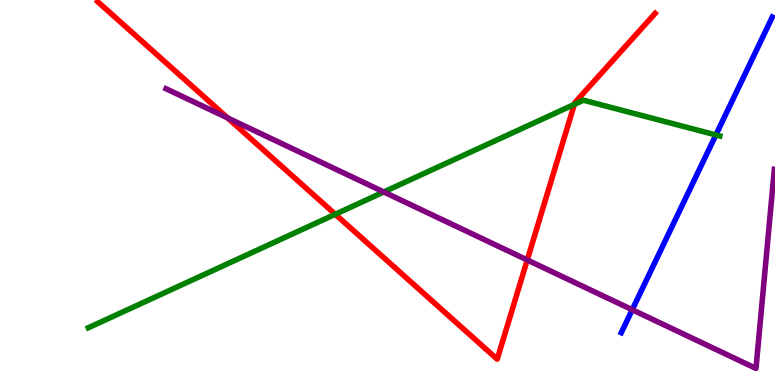[{'lines': ['blue', 'red'], 'intersections': []}, {'lines': ['green', 'red'], 'intersections': [{'x': 4.33, 'y': 4.43}, {'x': 7.41, 'y': 7.29}]}, {'lines': ['purple', 'red'], 'intersections': [{'x': 2.94, 'y': 6.94}, {'x': 6.8, 'y': 3.25}]}, {'lines': ['blue', 'green'], 'intersections': [{'x': 9.24, 'y': 6.5}]}, {'lines': ['blue', 'purple'], 'intersections': [{'x': 8.16, 'y': 1.95}]}, {'lines': ['green', 'purple'], 'intersections': [{'x': 4.95, 'y': 5.01}]}]